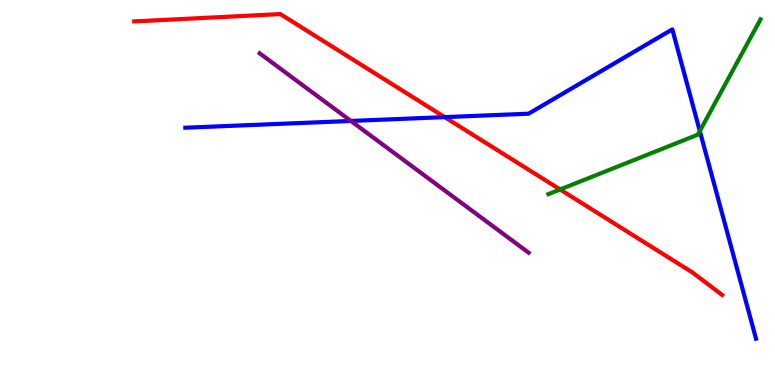[{'lines': ['blue', 'red'], 'intersections': [{'x': 5.74, 'y': 6.96}]}, {'lines': ['green', 'red'], 'intersections': [{'x': 7.23, 'y': 5.08}]}, {'lines': ['purple', 'red'], 'intersections': []}, {'lines': ['blue', 'green'], 'intersections': [{'x': 9.03, 'y': 6.6}]}, {'lines': ['blue', 'purple'], 'intersections': [{'x': 4.53, 'y': 6.86}]}, {'lines': ['green', 'purple'], 'intersections': []}]